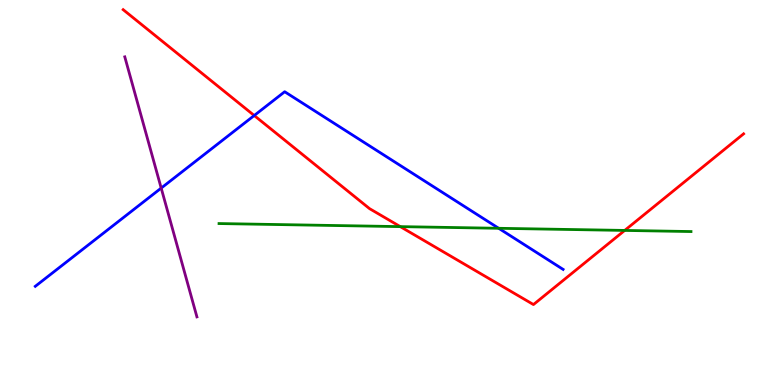[{'lines': ['blue', 'red'], 'intersections': [{'x': 3.28, 'y': 7.0}]}, {'lines': ['green', 'red'], 'intersections': [{'x': 5.16, 'y': 4.11}, {'x': 8.06, 'y': 4.01}]}, {'lines': ['purple', 'red'], 'intersections': []}, {'lines': ['blue', 'green'], 'intersections': [{'x': 6.43, 'y': 4.07}]}, {'lines': ['blue', 'purple'], 'intersections': [{'x': 2.08, 'y': 5.11}]}, {'lines': ['green', 'purple'], 'intersections': []}]